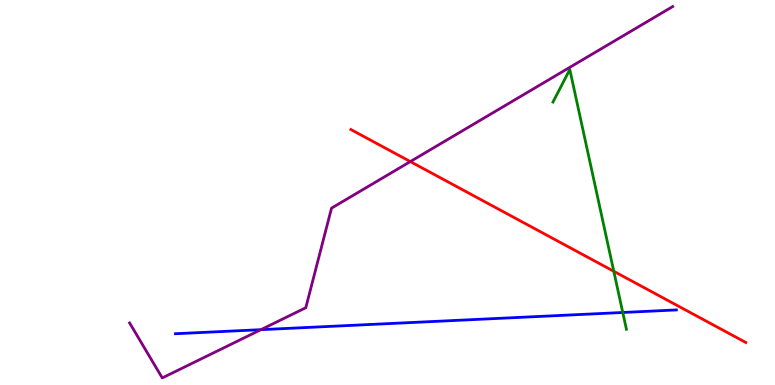[{'lines': ['blue', 'red'], 'intersections': []}, {'lines': ['green', 'red'], 'intersections': [{'x': 7.92, 'y': 2.95}]}, {'lines': ['purple', 'red'], 'intersections': [{'x': 5.29, 'y': 5.8}]}, {'lines': ['blue', 'green'], 'intersections': [{'x': 8.04, 'y': 1.88}]}, {'lines': ['blue', 'purple'], 'intersections': [{'x': 3.37, 'y': 1.44}]}, {'lines': ['green', 'purple'], 'intersections': []}]